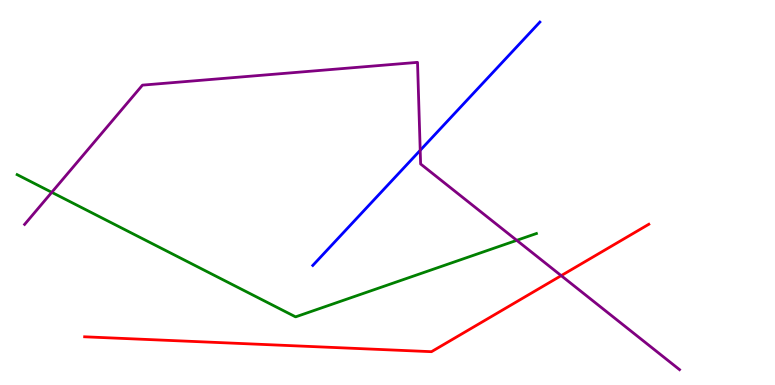[{'lines': ['blue', 'red'], 'intersections': []}, {'lines': ['green', 'red'], 'intersections': []}, {'lines': ['purple', 'red'], 'intersections': [{'x': 7.24, 'y': 2.84}]}, {'lines': ['blue', 'green'], 'intersections': []}, {'lines': ['blue', 'purple'], 'intersections': [{'x': 5.42, 'y': 6.1}]}, {'lines': ['green', 'purple'], 'intersections': [{'x': 0.668, 'y': 5.0}, {'x': 6.67, 'y': 3.76}]}]